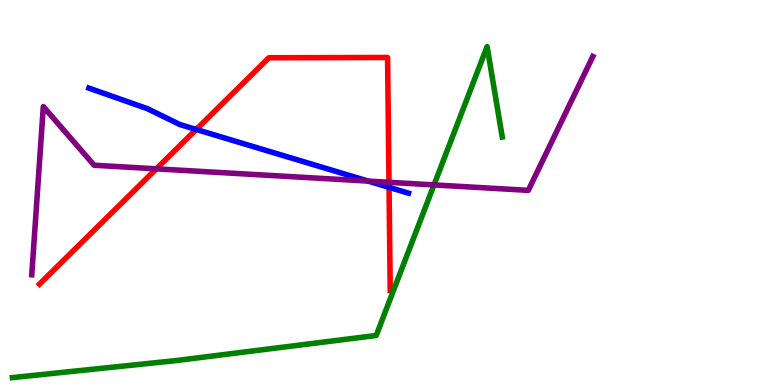[{'lines': ['blue', 'red'], 'intersections': [{'x': 2.53, 'y': 6.64}, {'x': 5.02, 'y': 5.13}]}, {'lines': ['green', 'red'], 'intersections': []}, {'lines': ['purple', 'red'], 'intersections': [{'x': 2.02, 'y': 5.61}, {'x': 5.02, 'y': 5.26}]}, {'lines': ['blue', 'green'], 'intersections': []}, {'lines': ['blue', 'purple'], 'intersections': [{'x': 4.75, 'y': 5.3}]}, {'lines': ['green', 'purple'], 'intersections': [{'x': 5.6, 'y': 5.2}]}]